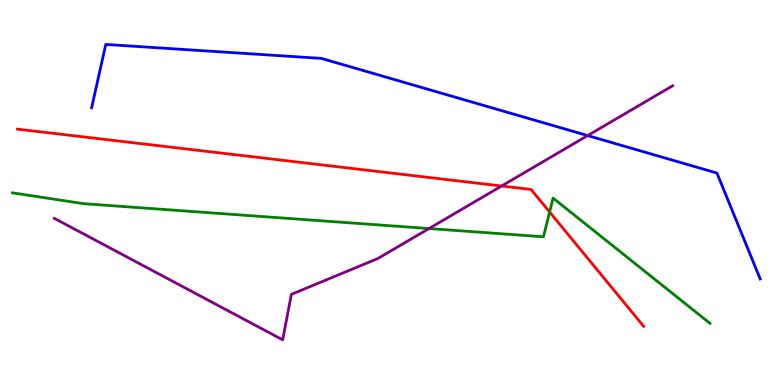[{'lines': ['blue', 'red'], 'intersections': []}, {'lines': ['green', 'red'], 'intersections': [{'x': 7.09, 'y': 4.49}]}, {'lines': ['purple', 'red'], 'intersections': [{'x': 6.47, 'y': 5.17}]}, {'lines': ['blue', 'green'], 'intersections': []}, {'lines': ['blue', 'purple'], 'intersections': [{'x': 7.58, 'y': 6.48}]}, {'lines': ['green', 'purple'], 'intersections': [{'x': 5.54, 'y': 4.06}]}]